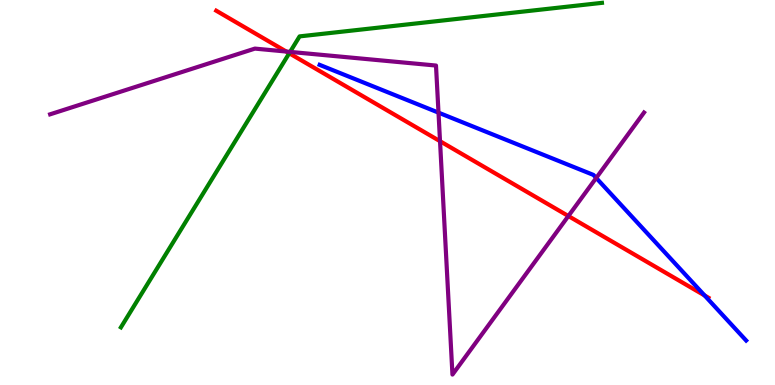[{'lines': ['blue', 'red'], 'intersections': [{'x': 9.09, 'y': 2.33}]}, {'lines': ['green', 'red'], 'intersections': [{'x': 3.73, 'y': 8.62}]}, {'lines': ['purple', 'red'], 'intersections': [{'x': 3.69, 'y': 8.66}, {'x': 5.68, 'y': 6.33}, {'x': 7.33, 'y': 4.39}]}, {'lines': ['blue', 'green'], 'intersections': []}, {'lines': ['blue', 'purple'], 'intersections': [{'x': 5.66, 'y': 7.07}, {'x': 7.69, 'y': 5.38}]}, {'lines': ['green', 'purple'], 'intersections': [{'x': 3.74, 'y': 8.65}]}]